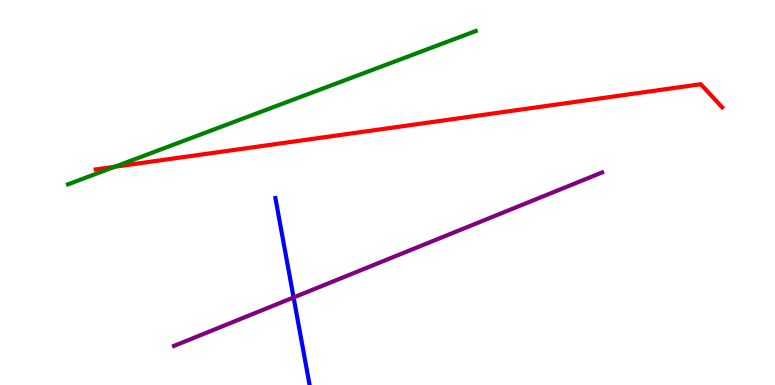[{'lines': ['blue', 'red'], 'intersections': []}, {'lines': ['green', 'red'], 'intersections': [{'x': 1.48, 'y': 5.67}]}, {'lines': ['purple', 'red'], 'intersections': []}, {'lines': ['blue', 'green'], 'intersections': []}, {'lines': ['blue', 'purple'], 'intersections': [{'x': 3.79, 'y': 2.27}]}, {'lines': ['green', 'purple'], 'intersections': []}]